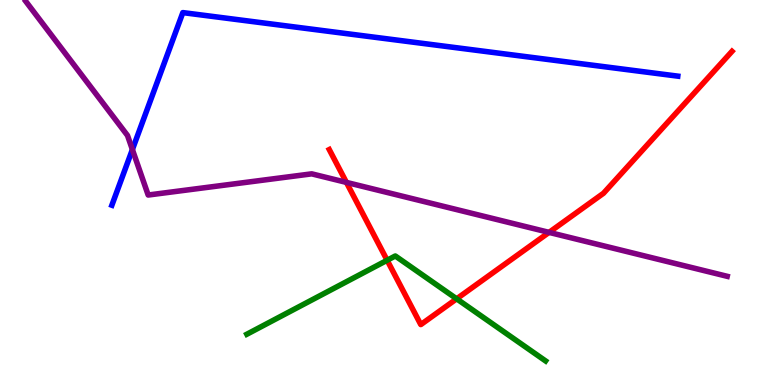[{'lines': ['blue', 'red'], 'intersections': []}, {'lines': ['green', 'red'], 'intersections': [{'x': 5.0, 'y': 3.24}, {'x': 5.89, 'y': 2.24}]}, {'lines': ['purple', 'red'], 'intersections': [{'x': 4.47, 'y': 5.26}, {'x': 7.08, 'y': 3.96}]}, {'lines': ['blue', 'green'], 'intersections': []}, {'lines': ['blue', 'purple'], 'intersections': [{'x': 1.71, 'y': 6.12}]}, {'lines': ['green', 'purple'], 'intersections': []}]